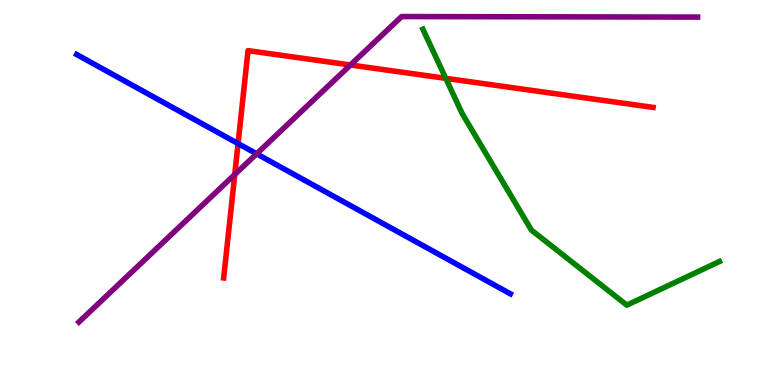[{'lines': ['blue', 'red'], 'intersections': [{'x': 3.07, 'y': 6.27}]}, {'lines': ['green', 'red'], 'intersections': [{'x': 5.75, 'y': 7.97}]}, {'lines': ['purple', 'red'], 'intersections': [{'x': 3.03, 'y': 5.47}, {'x': 4.52, 'y': 8.31}]}, {'lines': ['blue', 'green'], 'intersections': []}, {'lines': ['blue', 'purple'], 'intersections': [{'x': 3.31, 'y': 6.0}]}, {'lines': ['green', 'purple'], 'intersections': []}]